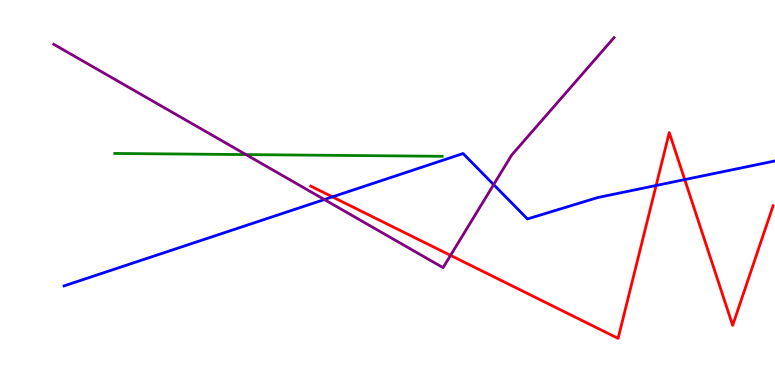[{'lines': ['blue', 'red'], 'intersections': [{'x': 4.29, 'y': 4.89}, {'x': 8.47, 'y': 5.18}, {'x': 8.84, 'y': 5.34}]}, {'lines': ['green', 'red'], 'intersections': []}, {'lines': ['purple', 'red'], 'intersections': [{'x': 5.81, 'y': 3.37}]}, {'lines': ['blue', 'green'], 'intersections': []}, {'lines': ['blue', 'purple'], 'intersections': [{'x': 4.19, 'y': 4.82}, {'x': 6.37, 'y': 5.2}]}, {'lines': ['green', 'purple'], 'intersections': [{'x': 3.17, 'y': 5.98}]}]